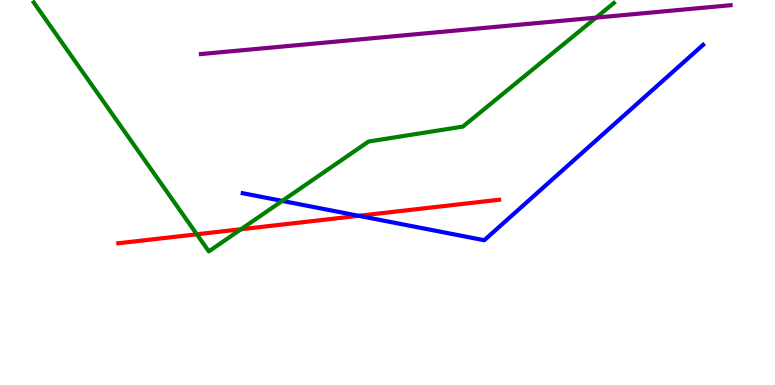[{'lines': ['blue', 'red'], 'intersections': [{'x': 4.63, 'y': 4.39}]}, {'lines': ['green', 'red'], 'intersections': [{'x': 2.54, 'y': 3.91}, {'x': 3.11, 'y': 4.05}]}, {'lines': ['purple', 'red'], 'intersections': []}, {'lines': ['blue', 'green'], 'intersections': [{'x': 3.64, 'y': 4.78}]}, {'lines': ['blue', 'purple'], 'intersections': []}, {'lines': ['green', 'purple'], 'intersections': [{'x': 7.69, 'y': 9.54}]}]